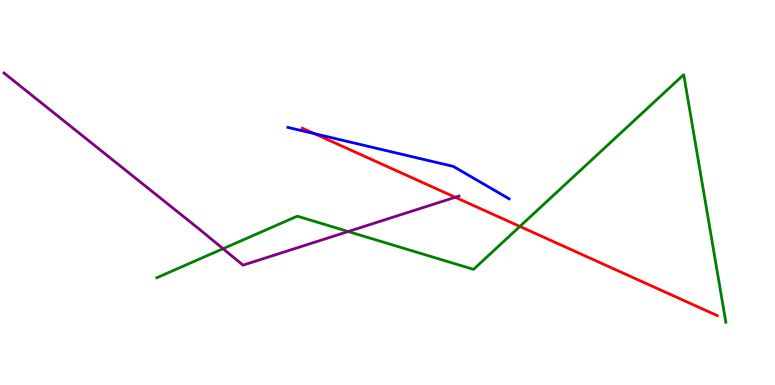[{'lines': ['blue', 'red'], 'intersections': [{'x': 4.06, 'y': 6.53}]}, {'lines': ['green', 'red'], 'intersections': [{'x': 6.71, 'y': 4.12}]}, {'lines': ['purple', 'red'], 'intersections': [{'x': 5.87, 'y': 4.88}]}, {'lines': ['blue', 'green'], 'intersections': []}, {'lines': ['blue', 'purple'], 'intersections': []}, {'lines': ['green', 'purple'], 'intersections': [{'x': 2.88, 'y': 3.54}, {'x': 4.49, 'y': 3.99}]}]